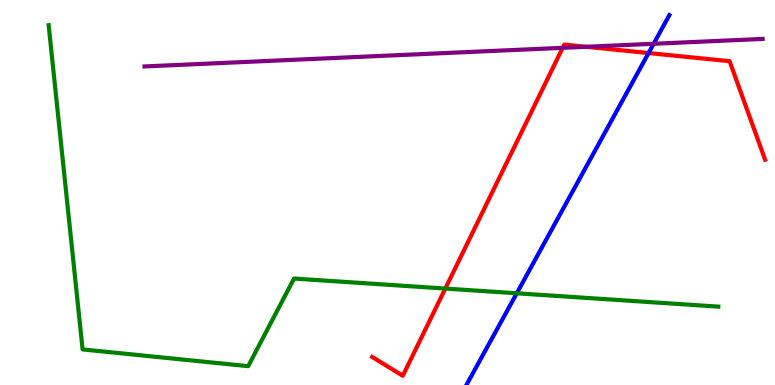[{'lines': ['blue', 'red'], 'intersections': [{'x': 8.37, 'y': 8.62}]}, {'lines': ['green', 'red'], 'intersections': [{'x': 5.75, 'y': 2.5}]}, {'lines': ['purple', 'red'], 'intersections': [{'x': 7.26, 'y': 8.76}, {'x': 7.56, 'y': 8.78}]}, {'lines': ['blue', 'green'], 'intersections': [{'x': 6.67, 'y': 2.38}]}, {'lines': ['blue', 'purple'], 'intersections': [{'x': 8.43, 'y': 8.86}]}, {'lines': ['green', 'purple'], 'intersections': []}]